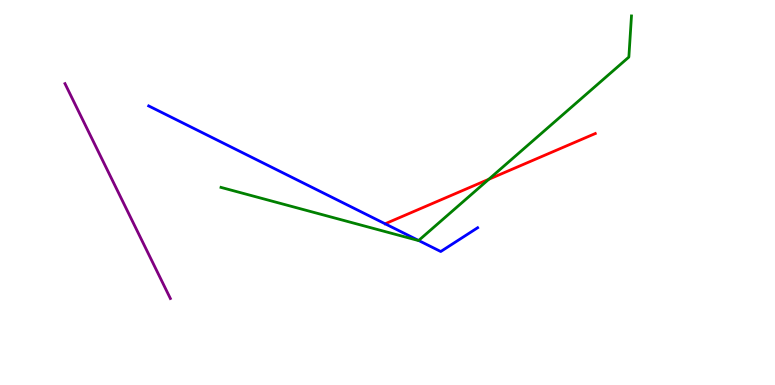[{'lines': ['blue', 'red'], 'intersections': []}, {'lines': ['green', 'red'], 'intersections': [{'x': 6.31, 'y': 5.34}]}, {'lines': ['purple', 'red'], 'intersections': []}, {'lines': ['blue', 'green'], 'intersections': [{'x': 5.4, 'y': 3.75}]}, {'lines': ['blue', 'purple'], 'intersections': []}, {'lines': ['green', 'purple'], 'intersections': []}]